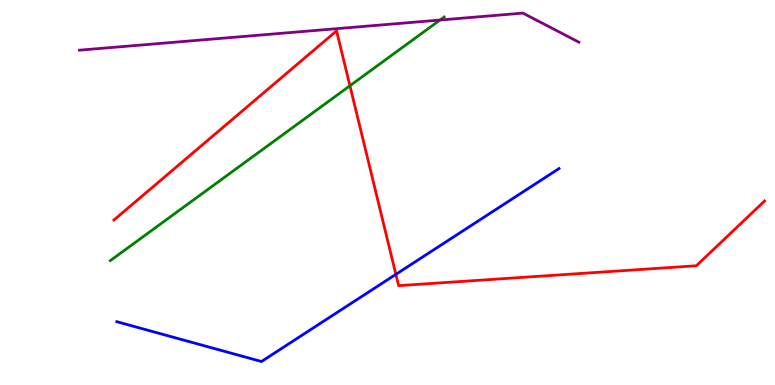[{'lines': ['blue', 'red'], 'intersections': [{'x': 5.11, 'y': 2.87}]}, {'lines': ['green', 'red'], 'intersections': [{'x': 4.52, 'y': 7.77}]}, {'lines': ['purple', 'red'], 'intersections': []}, {'lines': ['blue', 'green'], 'intersections': []}, {'lines': ['blue', 'purple'], 'intersections': []}, {'lines': ['green', 'purple'], 'intersections': [{'x': 5.68, 'y': 9.48}]}]